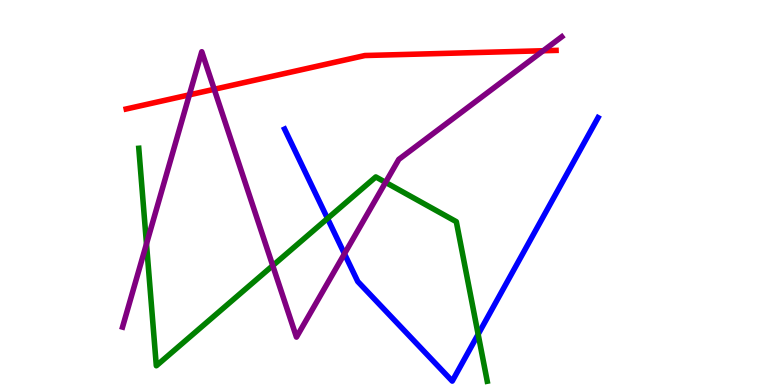[{'lines': ['blue', 'red'], 'intersections': []}, {'lines': ['green', 'red'], 'intersections': []}, {'lines': ['purple', 'red'], 'intersections': [{'x': 2.44, 'y': 7.54}, {'x': 2.76, 'y': 7.68}, {'x': 7.01, 'y': 8.68}]}, {'lines': ['blue', 'green'], 'intersections': [{'x': 4.23, 'y': 4.33}, {'x': 6.17, 'y': 1.32}]}, {'lines': ['blue', 'purple'], 'intersections': [{'x': 4.44, 'y': 3.41}]}, {'lines': ['green', 'purple'], 'intersections': [{'x': 1.89, 'y': 3.67}, {'x': 3.52, 'y': 3.1}, {'x': 4.98, 'y': 5.26}]}]